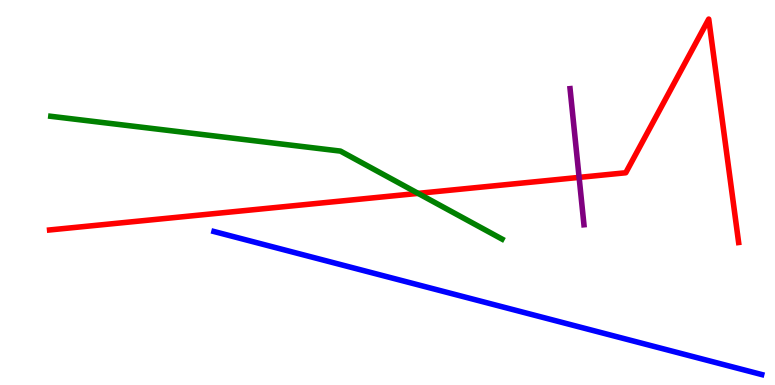[{'lines': ['blue', 'red'], 'intersections': []}, {'lines': ['green', 'red'], 'intersections': [{'x': 5.39, 'y': 4.98}]}, {'lines': ['purple', 'red'], 'intersections': [{'x': 7.47, 'y': 5.39}]}, {'lines': ['blue', 'green'], 'intersections': []}, {'lines': ['blue', 'purple'], 'intersections': []}, {'lines': ['green', 'purple'], 'intersections': []}]